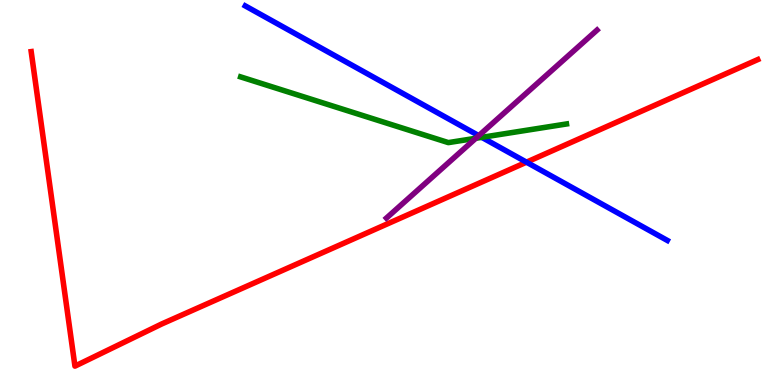[{'lines': ['blue', 'red'], 'intersections': [{'x': 6.79, 'y': 5.79}]}, {'lines': ['green', 'red'], 'intersections': []}, {'lines': ['purple', 'red'], 'intersections': []}, {'lines': ['blue', 'green'], 'intersections': [{'x': 6.22, 'y': 6.43}]}, {'lines': ['blue', 'purple'], 'intersections': [{'x': 6.18, 'y': 6.48}]}, {'lines': ['green', 'purple'], 'intersections': [{'x': 6.14, 'y': 6.41}]}]